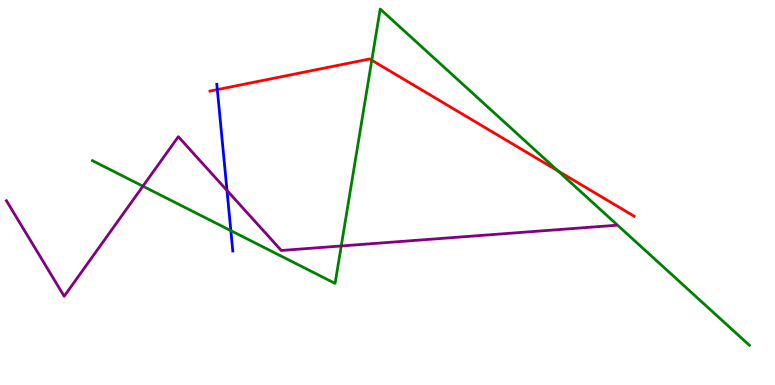[{'lines': ['blue', 'red'], 'intersections': [{'x': 2.8, 'y': 7.67}]}, {'lines': ['green', 'red'], 'intersections': [{'x': 4.8, 'y': 8.44}, {'x': 7.2, 'y': 5.56}]}, {'lines': ['purple', 'red'], 'intersections': []}, {'lines': ['blue', 'green'], 'intersections': [{'x': 2.98, 'y': 4.01}]}, {'lines': ['blue', 'purple'], 'intersections': [{'x': 2.93, 'y': 5.05}]}, {'lines': ['green', 'purple'], 'intersections': [{'x': 1.84, 'y': 5.16}, {'x': 4.4, 'y': 3.61}]}]